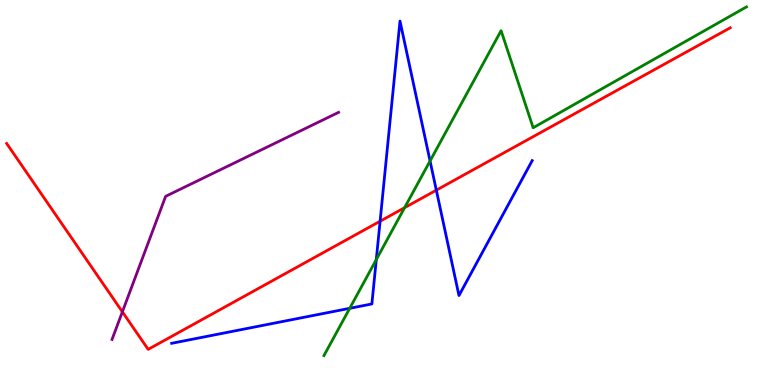[{'lines': ['blue', 'red'], 'intersections': [{'x': 4.9, 'y': 4.25}, {'x': 5.63, 'y': 5.06}]}, {'lines': ['green', 'red'], 'intersections': [{'x': 5.22, 'y': 4.61}]}, {'lines': ['purple', 'red'], 'intersections': [{'x': 1.58, 'y': 1.9}]}, {'lines': ['blue', 'green'], 'intersections': [{'x': 4.51, 'y': 1.99}, {'x': 4.86, 'y': 3.26}, {'x': 5.55, 'y': 5.82}]}, {'lines': ['blue', 'purple'], 'intersections': []}, {'lines': ['green', 'purple'], 'intersections': []}]